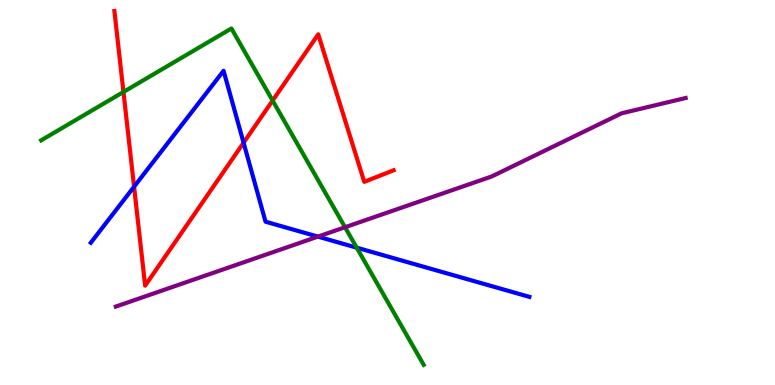[{'lines': ['blue', 'red'], 'intersections': [{'x': 1.73, 'y': 5.15}, {'x': 3.14, 'y': 6.29}]}, {'lines': ['green', 'red'], 'intersections': [{'x': 1.59, 'y': 7.61}, {'x': 3.52, 'y': 7.39}]}, {'lines': ['purple', 'red'], 'intersections': []}, {'lines': ['blue', 'green'], 'intersections': [{'x': 4.6, 'y': 3.57}]}, {'lines': ['blue', 'purple'], 'intersections': [{'x': 4.1, 'y': 3.85}]}, {'lines': ['green', 'purple'], 'intersections': [{'x': 4.45, 'y': 4.1}]}]